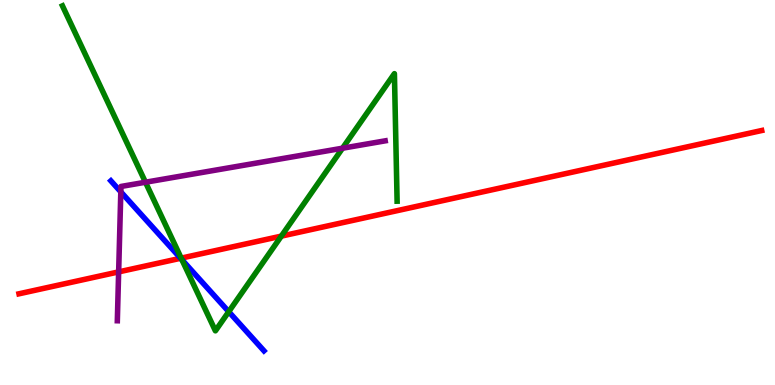[{'lines': ['blue', 'red'], 'intersections': [{'x': 2.33, 'y': 3.29}]}, {'lines': ['green', 'red'], 'intersections': [{'x': 2.34, 'y': 3.29}, {'x': 3.63, 'y': 3.87}]}, {'lines': ['purple', 'red'], 'intersections': [{'x': 1.53, 'y': 2.94}]}, {'lines': ['blue', 'green'], 'intersections': [{'x': 2.35, 'y': 3.25}, {'x': 2.95, 'y': 1.9}]}, {'lines': ['blue', 'purple'], 'intersections': [{'x': 1.56, 'y': 5.02}]}, {'lines': ['green', 'purple'], 'intersections': [{'x': 1.88, 'y': 5.27}, {'x': 4.42, 'y': 6.15}]}]